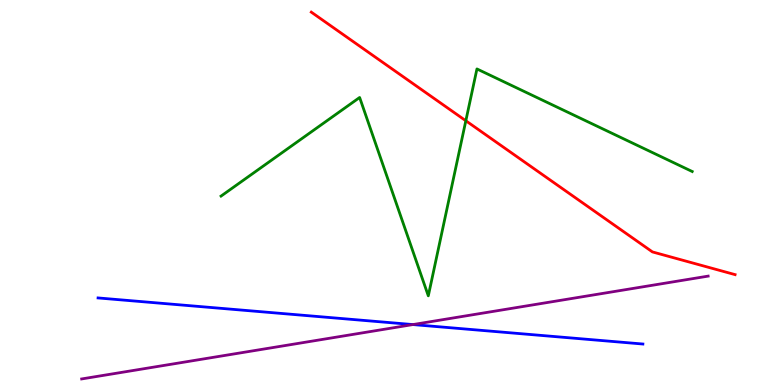[{'lines': ['blue', 'red'], 'intersections': []}, {'lines': ['green', 'red'], 'intersections': [{'x': 6.01, 'y': 6.86}]}, {'lines': ['purple', 'red'], 'intersections': []}, {'lines': ['blue', 'green'], 'intersections': []}, {'lines': ['blue', 'purple'], 'intersections': [{'x': 5.33, 'y': 1.57}]}, {'lines': ['green', 'purple'], 'intersections': []}]